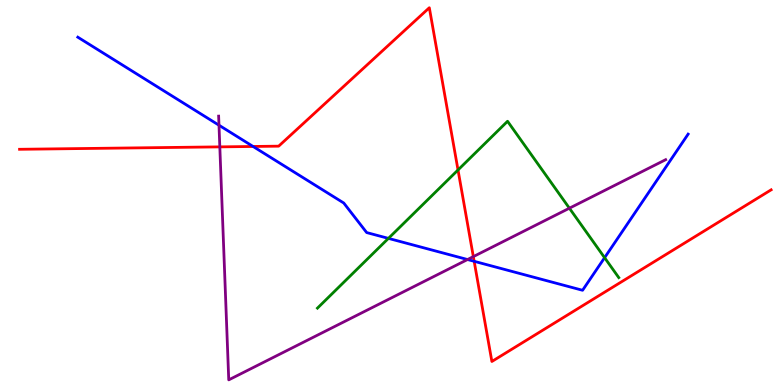[{'lines': ['blue', 'red'], 'intersections': [{'x': 3.27, 'y': 6.2}, {'x': 6.12, 'y': 3.21}]}, {'lines': ['green', 'red'], 'intersections': [{'x': 5.91, 'y': 5.59}]}, {'lines': ['purple', 'red'], 'intersections': [{'x': 2.84, 'y': 6.19}, {'x': 6.11, 'y': 3.33}]}, {'lines': ['blue', 'green'], 'intersections': [{'x': 5.01, 'y': 3.81}, {'x': 7.8, 'y': 3.31}]}, {'lines': ['blue', 'purple'], 'intersections': [{'x': 2.83, 'y': 6.75}, {'x': 6.03, 'y': 3.26}]}, {'lines': ['green', 'purple'], 'intersections': [{'x': 7.35, 'y': 4.59}]}]